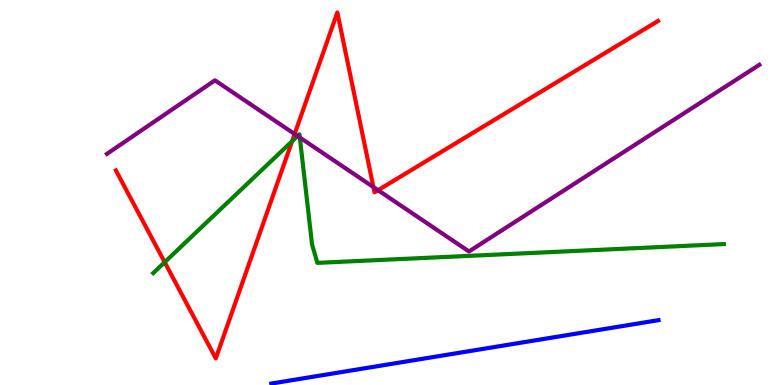[{'lines': ['blue', 'red'], 'intersections': []}, {'lines': ['green', 'red'], 'intersections': [{'x': 2.12, 'y': 3.19}, {'x': 3.77, 'y': 6.33}]}, {'lines': ['purple', 'red'], 'intersections': [{'x': 3.8, 'y': 6.52}, {'x': 4.82, 'y': 5.14}, {'x': 4.88, 'y': 5.06}]}, {'lines': ['blue', 'green'], 'intersections': []}, {'lines': ['blue', 'purple'], 'intersections': []}, {'lines': ['green', 'purple'], 'intersections': [{'x': 3.84, 'y': 6.47}, {'x': 3.87, 'y': 6.43}]}]